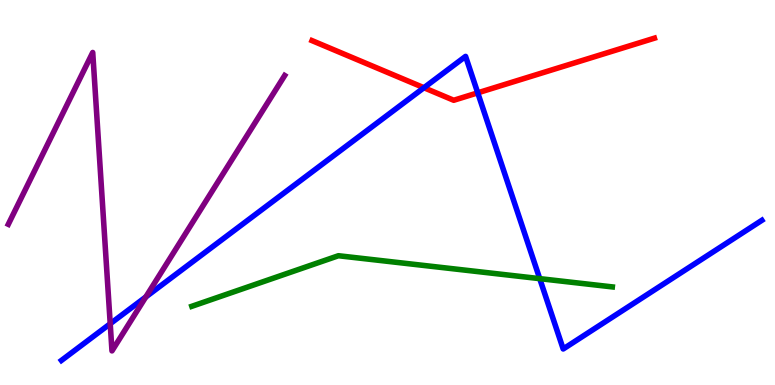[{'lines': ['blue', 'red'], 'intersections': [{'x': 5.47, 'y': 7.72}, {'x': 6.16, 'y': 7.59}]}, {'lines': ['green', 'red'], 'intersections': []}, {'lines': ['purple', 'red'], 'intersections': []}, {'lines': ['blue', 'green'], 'intersections': [{'x': 6.96, 'y': 2.76}]}, {'lines': ['blue', 'purple'], 'intersections': [{'x': 1.42, 'y': 1.59}, {'x': 1.88, 'y': 2.29}]}, {'lines': ['green', 'purple'], 'intersections': []}]